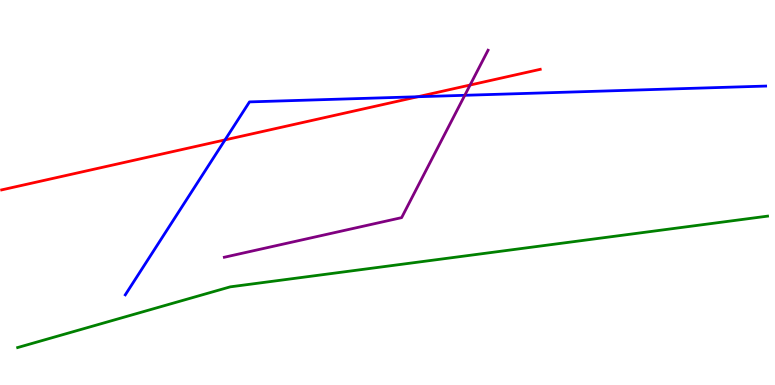[{'lines': ['blue', 'red'], 'intersections': [{'x': 2.9, 'y': 6.37}, {'x': 5.39, 'y': 7.49}]}, {'lines': ['green', 'red'], 'intersections': []}, {'lines': ['purple', 'red'], 'intersections': [{'x': 6.07, 'y': 7.79}]}, {'lines': ['blue', 'green'], 'intersections': []}, {'lines': ['blue', 'purple'], 'intersections': [{'x': 6.0, 'y': 7.52}]}, {'lines': ['green', 'purple'], 'intersections': []}]